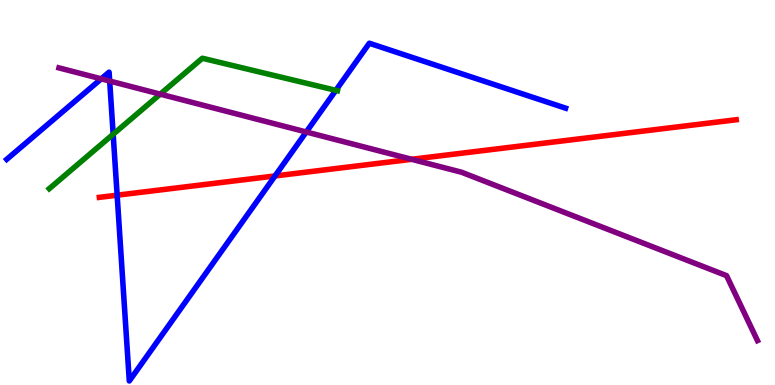[{'lines': ['blue', 'red'], 'intersections': [{'x': 1.51, 'y': 4.93}, {'x': 3.55, 'y': 5.43}]}, {'lines': ['green', 'red'], 'intersections': []}, {'lines': ['purple', 'red'], 'intersections': [{'x': 5.31, 'y': 5.86}]}, {'lines': ['blue', 'green'], 'intersections': [{'x': 1.46, 'y': 6.51}, {'x': 4.33, 'y': 7.65}]}, {'lines': ['blue', 'purple'], 'intersections': [{'x': 1.31, 'y': 7.95}, {'x': 1.42, 'y': 7.9}, {'x': 3.95, 'y': 6.57}]}, {'lines': ['green', 'purple'], 'intersections': [{'x': 2.07, 'y': 7.55}]}]